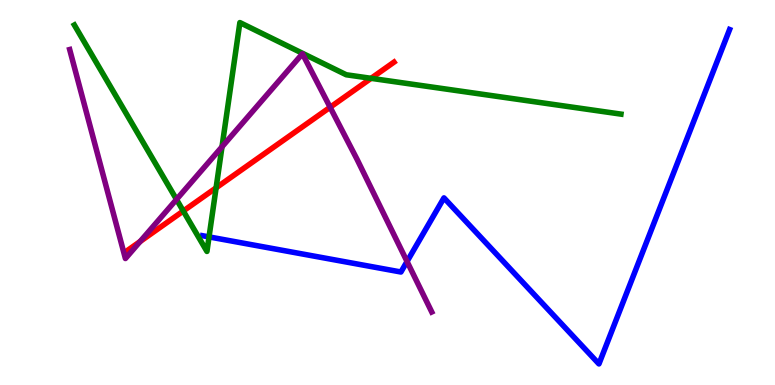[{'lines': ['blue', 'red'], 'intersections': []}, {'lines': ['green', 'red'], 'intersections': [{'x': 2.36, 'y': 4.52}, {'x': 2.79, 'y': 5.12}, {'x': 4.79, 'y': 7.97}]}, {'lines': ['purple', 'red'], 'intersections': [{'x': 1.81, 'y': 3.73}, {'x': 4.26, 'y': 7.21}]}, {'lines': ['blue', 'green'], 'intersections': [{'x': 2.7, 'y': 3.85}]}, {'lines': ['blue', 'purple'], 'intersections': [{'x': 5.25, 'y': 3.21}]}, {'lines': ['green', 'purple'], 'intersections': [{'x': 2.28, 'y': 4.82}, {'x': 2.86, 'y': 6.19}]}]